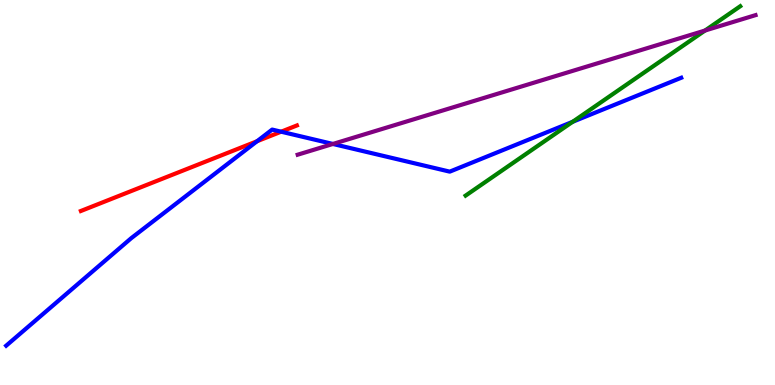[{'lines': ['blue', 'red'], 'intersections': [{'x': 3.32, 'y': 6.33}, {'x': 3.63, 'y': 6.58}]}, {'lines': ['green', 'red'], 'intersections': []}, {'lines': ['purple', 'red'], 'intersections': []}, {'lines': ['blue', 'green'], 'intersections': [{'x': 7.39, 'y': 6.84}]}, {'lines': ['blue', 'purple'], 'intersections': [{'x': 4.3, 'y': 6.26}]}, {'lines': ['green', 'purple'], 'intersections': [{'x': 9.1, 'y': 9.21}]}]